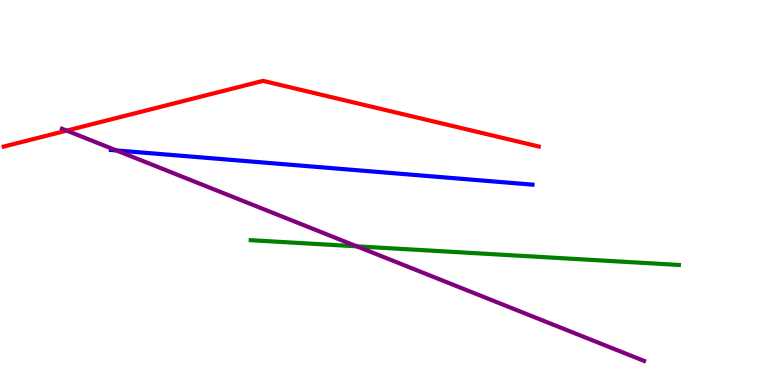[{'lines': ['blue', 'red'], 'intersections': []}, {'lines': ['green', 'red'], 'intersections': []}, {'lines': ['purple', 'red'], 'intersections': [{'x': 0.861, 'y': 6.61}]}, {'lines': ['blue', 'green'], 'intersections': []}, {'lines': ['blue', 'purple'], 'intersections': [{'x': 1.5, 'y': 6.09}]}, {'lines': ['green', 'purple'], 'intersections': [{'x': 4.6, 'y': 3.6}]}]